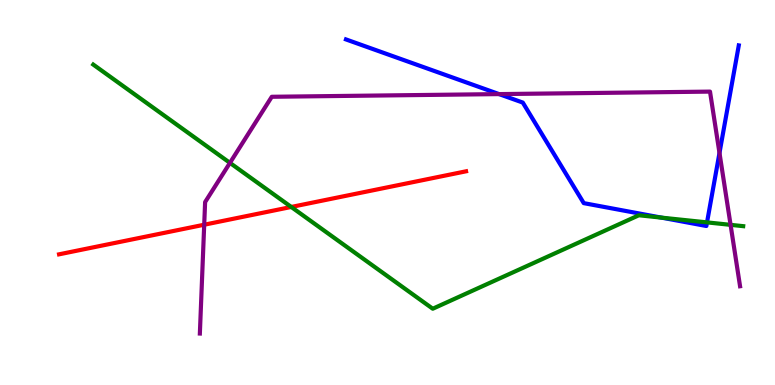[{'lines': ['blue', 'red'], 'intersections': []}, {'lines': ['green', 'red'], 'intersections': [{'x': 3.76, 'y': 4.62}]}, {'lines': ['purple', 'red'], 'intersections': [{'x': 2.63, 'y': 4.16}]}, {'lines': ['blue', 'green'], 'intersections': [{'x': 8.54, 'y': 4.35}, {'x': 9.12, 'y': 4.22}]}, {'lines': ['blue', 'purple'], 'intersections': [{'x': 6.44, 'y': 7.56}, {'x': 9.28, 'y': 6.03}]}, {'lines': ['green', 'purple'], 'intersections': [{'x': 2.97, 'y': 5.77}, {'x': 9.43, 'y': 4.16}]}]